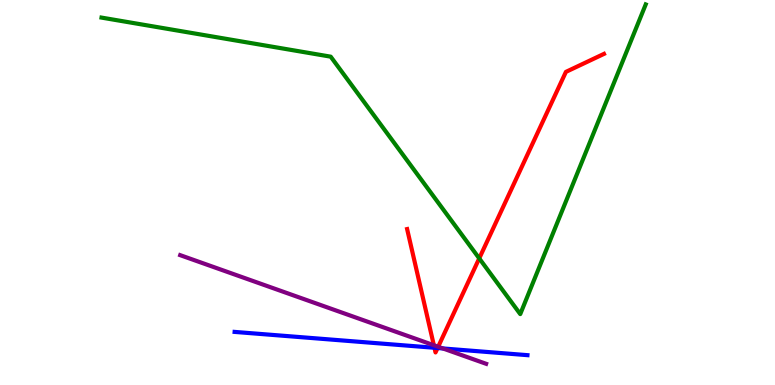[{'lines': ['blue', 'red'], 'intersections': [{'x': 5.61, 'y': 0.967}, {'x': 5.65, 'y': 0.96}]}, {'lines': ['green', 'red'], 'intersections': [{'x': 6.18, 'y': 3.29}]}, {'lines': ['purple', 'red'], 'intersections': [{'x': 5.6, 'y': 1.03}, {'x': 5.65, 'y': 0.993}]}, {'lines': ['blue', 'green'], 'intersections': []}, {'lines': ['blue', 'purple'], 'intersections': [{'x': 5.71, 'y': 0.949}]}, {'lines': ['green', 'purple'], 'intersections': []}]